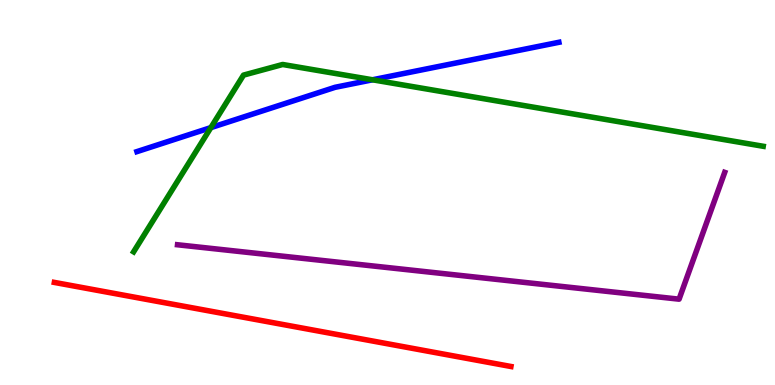[{'lines': ['blue', 'red'], 'intersections': []}, {'lines': ['green', 'red'], 'intersections': []}, {'lines': ['purple', 'red'], 'intersections': []}, {'lines': ['blue', 'green'], 'intersections': [{'x': 2.72, 'y': 6.68}, {'x': 4.81, 'y': 7.93}]}, {'lines': ['blue', 'purple'], 'intersections': []}, {'lines': ['green', 'purple'], 'intersections': []}]